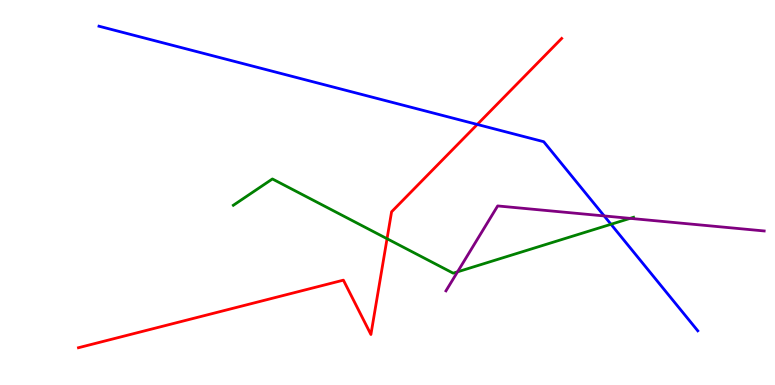[{'lines': ['blue', 'red'], 'intersections': [{'x': 6.16, 'y': 6.77}]}, {'lines': ['green', 'red'], 'intersections': [{'x': 4.99, 'y': 3.8}]}, {'lines': ['purple', 'red'], 'intersections': []}, {'lines': ['blue', 'green'], 'intersections': [{'x': 7.88, 'y': 4.17}]}, {'lines': ['blue', 'purple'], 'intersections': [{'x': 7.8, 'y': 4.39}]}, {'lines': ['green', 'purple'], 'intersections': [{'x': 5.9, 'y': 2.94}, {'x': 8.13, 'y': 4.33}]}]